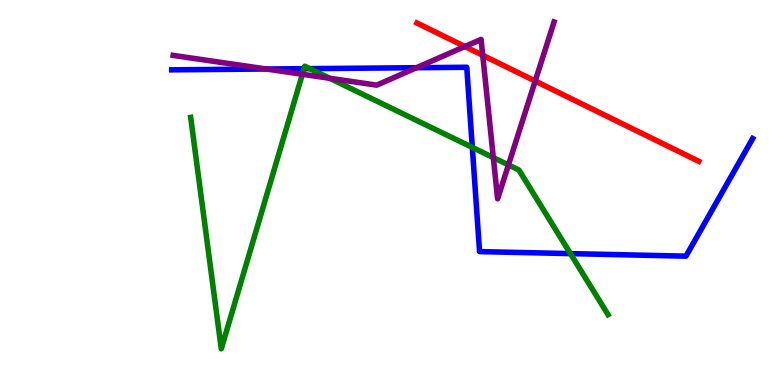[{'lines': ['blue', 'red'], 'intersections': []}, {'lines': ['green', 'red'], 'intersections': []}, {'lines': ['purple', 'red'], 'intersections': [{'x': 6.0, 'y': 8.79}, {'x': 6.23, 'y': 8.56}, {'x': 6.91, 'y': 7.9}]}, {'lines': ['blue', 'green'], 'intersections': [{'x': 3.92, 'y': 8.22}, {'x': 4.0, 'y': 8.22}, {'x': 6.09, 'y': 6.17}, {'x': 7.36, 'y': 3.41}]}, {'lines': ['blue', 'purple'], 'intersections': [{'x': 3.44, 'y': 8.21}, {'x': 5.37, 'y': 8.24}]}, {'lines': ['green', 'purple'], 'intersections': [{'x': 3.9, 'y': 8.07}, {'x': 4.25, 'y': 7.97}, {'x': 6.37, 'y': 5.91}, {'x': 6.56, 'y': 5.72}]}]